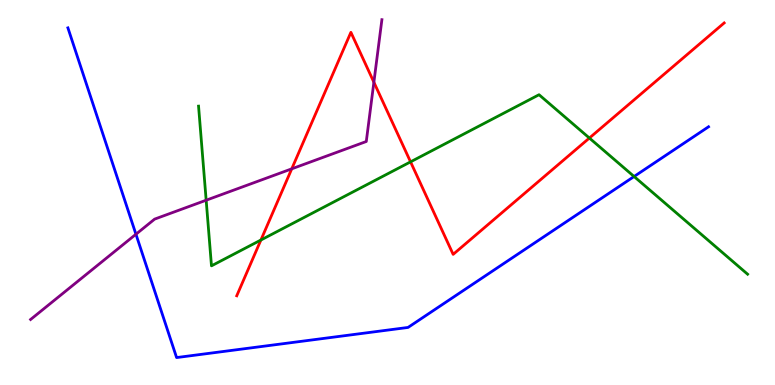[{'lines': ['blue', 'red'], 'intersections': []}, {'lines': ['green', 'red'], 'intersections': [{'x': 3.37, 'y': 3.77}, {'x': 5.3, 'y': 5.8}, {'x': 7.6, 'y': 6.41}]}, {'lines': ['purple', 'red'], 'intersections': [{'x': 3.76, 'y': 5.61}, {'x': 4.82, 'y': 7.86}]}, {'lines': ['blue', 'green'], 'intersections': [{'x': 8.18, 'y': 5.42}]}, {'lines': ['blue', 'purple'], 'intersections': [{'x': 1.75, 'y': 3.92}]}, {'lines': ['green', 'purple'], 'intersections': [{'x': 2.66, 'y': 4.8}]}]